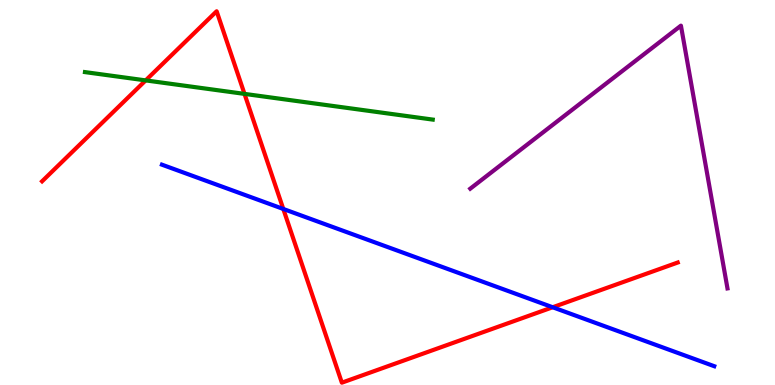[{'lines': ['blue', 'red'], 'intersections': [{'x': 3.66, 'y': 4.57}, {'x': 7.13, 'y': 2.02}]}, {'lines': ['green', 'red'], 'intersections': [{'x': 1.88, 'y': 7.91}, {'x': 3.15, 'y': 7.56}]}, {'lines': ['purple', 'red'], 'intersections': []}, {'lines': ['blue', 'green'], 'intersections': []}, {'lines': ['blue', 'purple'], 'intersections': []}, {'lines': ['green', 'purple'], 'intersections': []}]